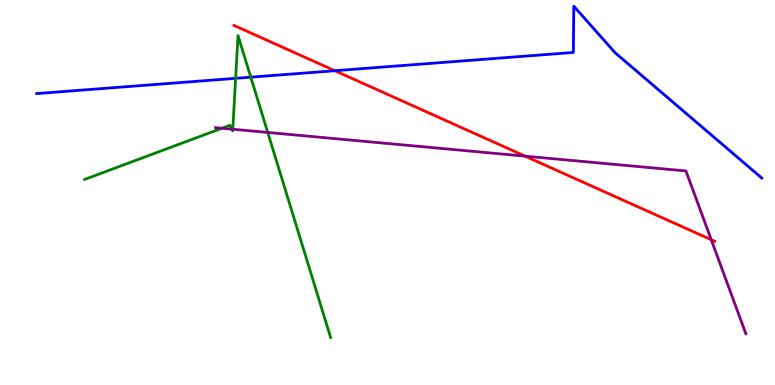[{'lines': ['blue', 'red'], 'intersections': [{'x': 4.32, 'y': 8.16}]}, {'lines': ['green', 'red'], 'intersections': []}, {'lines': ['purple', 'red'], 'intersections': [{'x': 6.78, 'y': 5.94}, {'x': 9.18, 'y': 3.77}]}, {'lines': ['blue', 'green'], 'intersections': [{'x': 3.04, 'y': 7.97}, {'x': 3.24, 'y': 8.0}]}, {'lines': ['blue', 'purple'], 'intersections': []}, {'lines': ['green', 'purple'], 'intersections': [{'x': 2.86, 'y': 6.67}, {'x': 2.99, 'y': 6.65}, {'x': 3.0, 'y': 6.64}, {'x': 3.45, 'y': 6.56}]}]